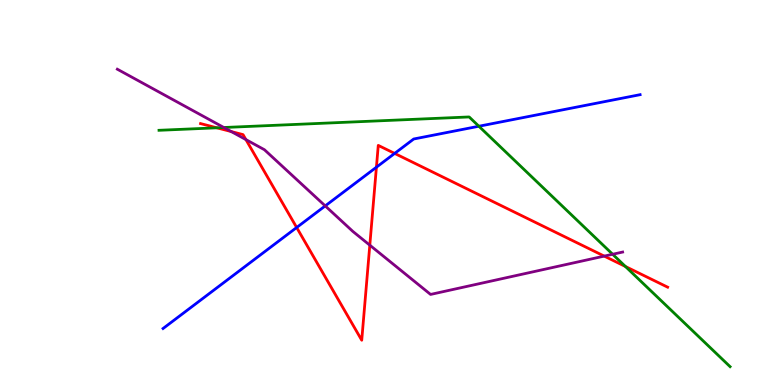[{'lines': ['blue', 'red'], 'intersections': [{'x': 3.83, 'y': 4.09}, {'x': 4.86, 'y': 5.66}, {'x': 5.09, 'y': 6.02}]}, {'lines': ['green', 'red'], 'intersections': [{'x': 2.8, 'y': 6.68}, {'x': 8.07, 'y': 3.08}]}, {'lines': ['purple', 'red'], 'intersections': [{'x': 2.98, 'y': 6.58}, {'x': 3.17, 'y': 6.37}, {'x': 4.77, 'y': 3.63}, {'x': 7.8, 'y': 3.35}]}, {'lines': ['blue', 'green'], 'intersections': [{'x': 6.18, 'y': 6.72}]}, {'lines': ['blue', 'purple'], 'intersections': [{'x': 4.2, 'y': 4.65}]}, {'lines': ['green', 'purple'], 'intersections': [{'x': 2.89, 'y': 6.69}, {'x': 7.91, 'y': 3.4}]}]